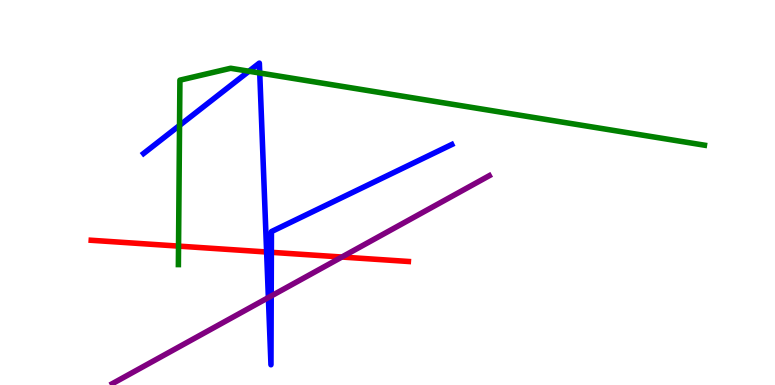[{'lines': ['blue', 'red'], 'intersections': [{'x': 3.44, 'y': 3.45}, {'x': 3.5, 'y': 3.45}]}, {'lines': ['green', 'red'], 'intersections': [{'x': 2.3, 'y': 3.61}]}, {'lines': ['purple', 'red'], 'intersections': [{'x': 4.41, 'y': 3.32}]}, {'lines': ['blue', 'green'], 'intersections': [{'x': 2.32, 'y': 6.74}, {'x': 3.21, 'y': 8.15}, {'x': 3.35, 'y': 8.1}]}, {'lines': ['blue', 'purple'], 'intersections': [{'x': 3.46, 'y': 2.27}, {'x': 3.5, 'y': 2.31}]}, {'lines': ['green', 'purple'], 'intersections': []}]